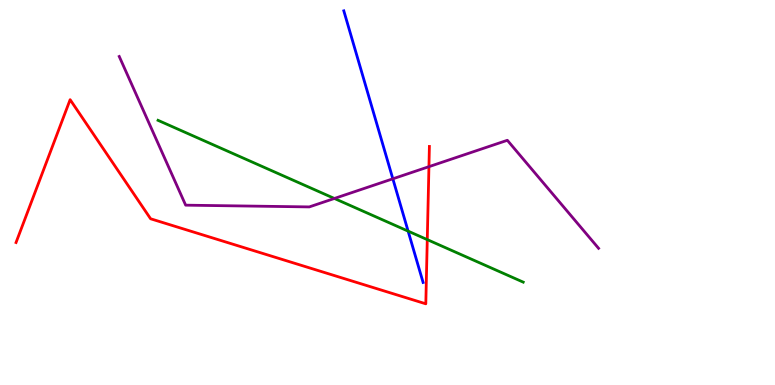[{'lines': ['blue', 'red'], 'intersections': []}, {'lines': ['green', 'red'], 'intersections': [{'x': 5.51, 'y': 3.78}]}, {'lines': ['purple', 'red'], 'intersections': [{'x': 5.53, 'y': 5.67}]}, {'lines': ['blue', 'green'], 'intersections': [{'x': 5.27, 'y': 4.0}]}, {'lines': ['blue', 'purple'], 'intersections': [{'x': 5.07, 'y': 5.36}]}, {'lines': ['green', 'purple'], 'intersections': [{'x': 4.31, 'y': 4.84}]}]